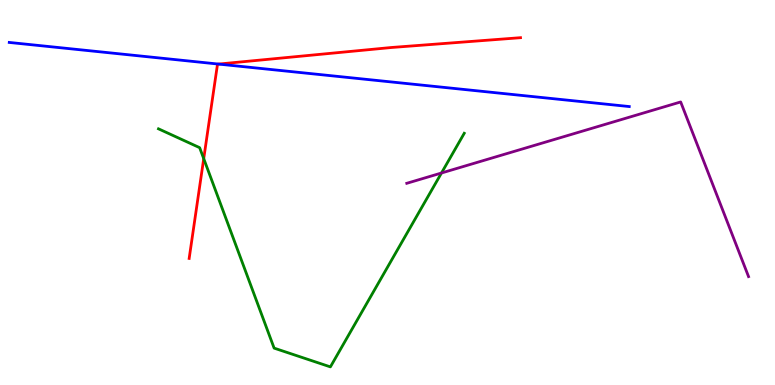[{'lines': ['blue', 'red'], 'intersections': [{'x': 2.82, 'y': 8.34}]}, {'lines': ['green', 'red'], 'intersections': [{'x': 2.63, 'y': 5.88}]}, {'lines': ['purple', 'red'], 'intersections': []}, {'lines': ['blue', 'green'], 'intersections': []}, {'lines': ['blue', 'purple'], 'intersections': []}, {'lines': ['green', 'purple'], 'intersections': [{'x': 5.7, 'y': 5.51}]}]